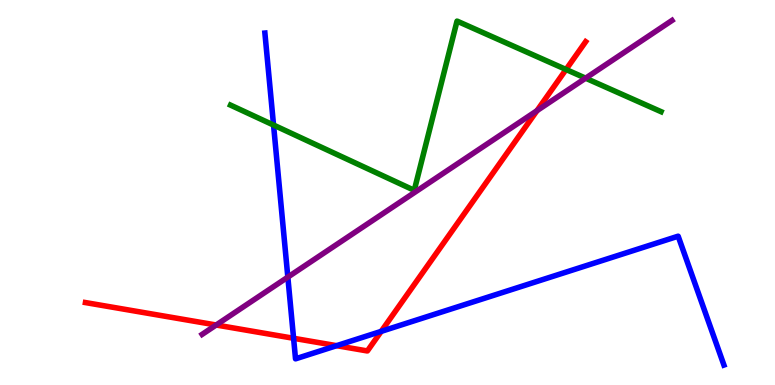[{'lines': ['blue', 'red'], 'intersections': [{'x': 3.79, 'y': 1.21}, {'x': 4.34, 'y': 1.02}, {'x': 4.92, 'y': 1.39}]}, {'lines': ['green', 'red'], 'intersections': [{'x': 7.3, 'y': 8.2}]}, {'lines': ['purple', 'red'], 'intersections': [{'x': 2.79, 'y': 1.56}, {'x': 6.93, 'y': 7.13}]}, {'lines': ['blue', 'green'], 'intersections': [{'x': 3.53, 'y': 6.75}]}, {'lines': ['blue', 'purple'], 'intersections': [{'x': 3.71, 'y': 2.8}]}, {'lines': ['green', 'purple'], 'intersections': [{'x': 7.56, 'y': 7.97}]}]